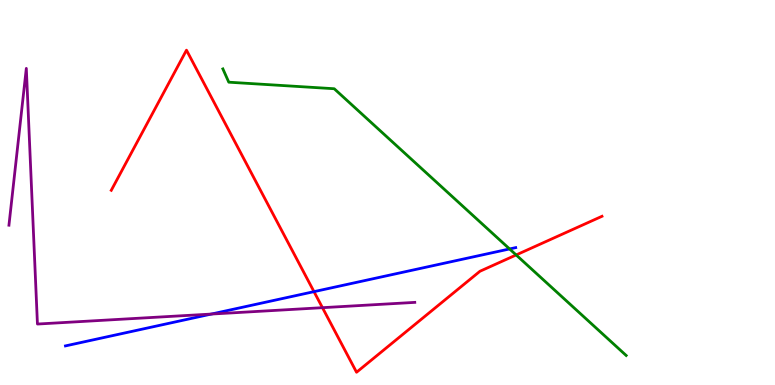[{'lines': ['blue', 'red'], 'intersections': [{'x': 4.05, 'y': 2.42}]}, {'lines': ['green', 'red'], 'intersections': [{'x': 6.66, 'y': 3.38}]}, {'lines': ['purple', 'red'], 'intersections': [{'x': 4.16, 'y': 2.01}]}, {'lines': ['blue', 'green'], 'intersections': [{'x': 6.58, 'y': 3.53}]}, {'lines': ['blue', 'purple'], 'intersections': [{'x': 2.73, 'y': 1.84}]}, {'lines': ['green', 'purple'], 'intersections': []}]